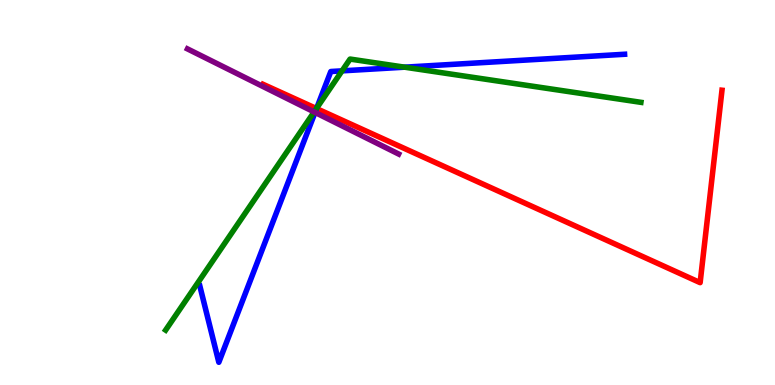[{'lines': ['blue', 'red'], 'intersections': [{'x': 4.08, 'y': 7.18}]}, {'lines': ['green', 'red'], 'intersections': [{'x': 4.08, 'y': 7.18}]}, {'lines': ['purple', 'red'], 'intersections': []}, {'lines': ['blue', 'green'], 'intersections': [{'x': 4.09, 'y': 7.19}, {'x': 4.41, 'y': 8.16}, {'x': 5.22, 'y': 8.26}]}, {'lines': ['blue', 'purple'], 'intersections': [{'x': 4.07, 'y': 7.08}]}, {'lines': ['green', 'purple'], 'intersections': [{'x': 4.05, 'y': 7.09}]}]